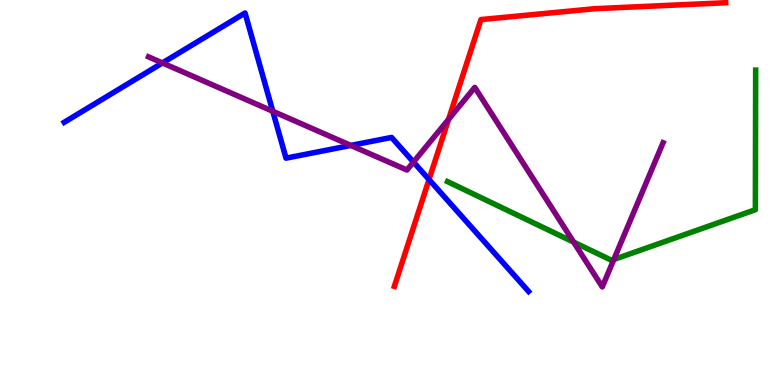[{'lines': ['blue', 'red'], 'intersections': [{'x': 5.54, 'y': 5.34}]}, {'lines': ['green', 'red'], 'intersections': []}, {'lines': ['purple', 'red'], 'intersections': [{'x': 5.79, 'y': 6.9}]}, {'lines': ['blue', 'green'], 'intersections': []}, {'lines': ['blue', 'purple'], 'intersections': [{'x': 2.1, 'y': 8.37}, {'x': 3.52, 'y': 7.11}, {'x': 4.53, 'y': 6.22}, {'x': 5.34, 'y': 5.79}]}, {'lines': ['green', 'purple'], 'intersections': [{'x': 7.4, 'y': 3.71}, {'x': 7.92, 'y': 3.26}]}]